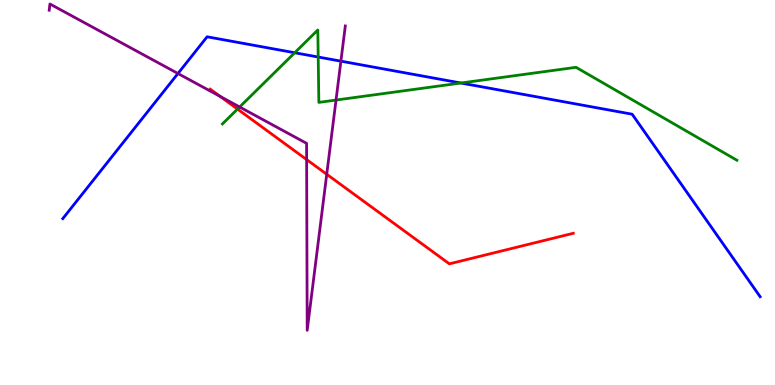[{'lines': ['blue', 'red'], 'intersections': []}, {'lines': ['green', 'red'], 'intersections': [{'x': 3.06, 'y': 7.17}]}, {'lines': ['purple', 'red'], 'intersections': [{'x': 2.84, 'y': 7.49}, {'x': 3.96, 'y': 5.86}, {'x': 4.22, 'y': 5.47}]}, {'lines': ['blue', 'green'], 'intersections': [{'x': 3.8, 'y': 8.63}, {'x': 4.11, 'y': 8.52}, {'x': 5.95, 'y': 7.84}]}, {'lines': ['blue', 'purple'], 'intersections': [{'x': 2.3, 'y': 8.09}, {'x': 4.4, 'y': 8.41}]}, {'lines': ['green', 'purple'], 'intersections': [{'x': 3.09, 'y': 7.22}, {'x': 4.34, 'y': 7.4}]}]